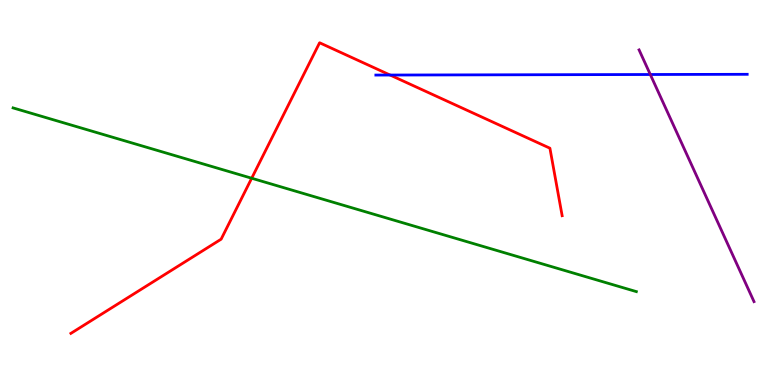[{'lines': ['blue', 'red'], 'intersections': [{'x': 5.03, 'y': 8.05}]}, {'lines': ['green', 'red'], 'intersections': [{'x': 3.25, 'y': 5.37}]}, {'lines': ['purple', 'red'], 'intersections': []}, {'lines': ['blue', 'green'], 'intersections': []}, {'lines': ['blue', 'purple'], 'intersections': [{'x': 8.39, 'y': 8.06}]}, {'lines': ['green', 'purple'], 'intersections': []}]